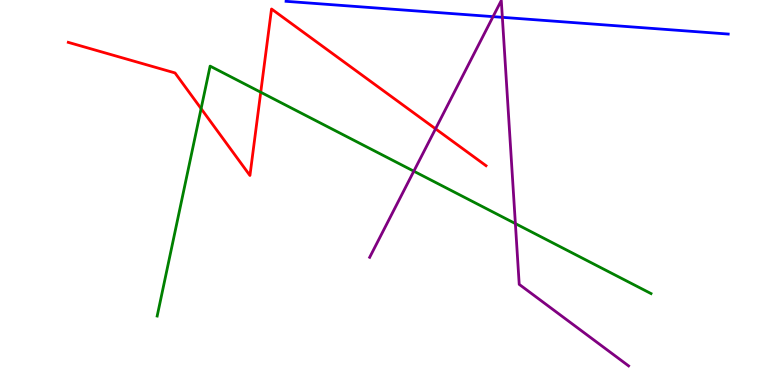[{'lines': ['blue', 'red'], 'intersections': []}, {'lines': ['green', 'red'], 'intersections': [{'x': 2.59, 'y': 7.18}, {'x': 3.36, 'y': 7.6}]}, {'lines': ['purple', 'red'], 'intersections': [{'x': 5.62, 'y': 6.65}]}, {'lines': ['blue', 'green'], 'intersections': []}, {'lines': ['blue', 'purple'], 'intersections': [{'x': 6.36, 'y': 9.57}, {'x': 6.48, 'y': 9.55}]}, {'lines': ['green', 'purple'], 'intersections': [{'x': 5.34, 'y': 5.55}, {'x': 6.65, 'y': 4.19}]}]